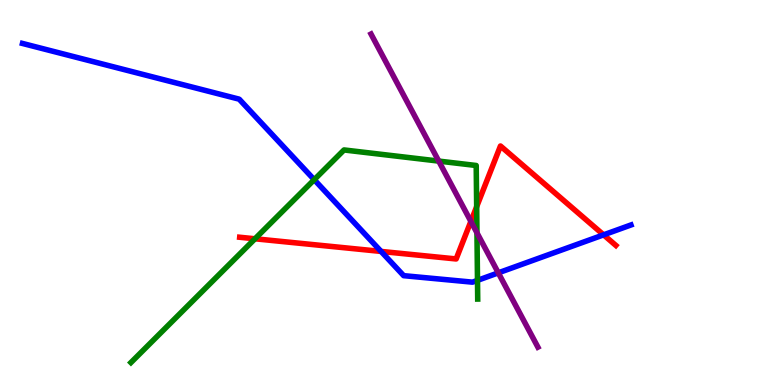[{'lines': ['blue', 'red'], 'intersections': [{'x': 4.92, 'y': 3.47}, {'x': 7.79, 'y': 3.9}]}, {'lines': ['green', 'red'], 'intersections': [{'x': 3.29, 'y': 3.8}, {'x': 6.15, 'y': 4.63}]}, {'lines': ['purple', 'red'], 'intersections': [{'x': 6.08, 'y': 4.25}]}, {'lines': ['blue', 'green'], 'intersections': [{'x': 4.05, 'y': 5.33}, {'x': 6.16, 'y': 2.72}]}, {'lines': ['blue', 'purple'], 'intersections': [{'x': 6.43, 'y': 2.91}]}, {'lines': ['green', 'purple'], 'intersections': [{'x': 5.66, 'y': 5.82}, {'x': 6.15, 'y': 3.95}]}]